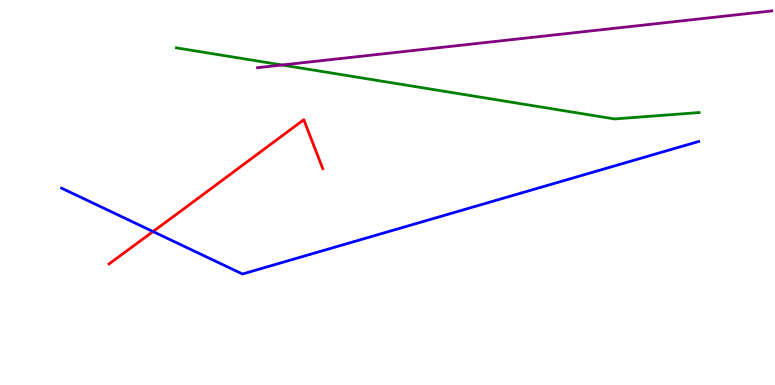[{'lines': ['blue', 'red'], 'intersections': [{'x': 1.97, 'y': 3.99}]}, {'lines': ['green', 'red'], 'intersections': []}, {'lines': ['purple', 'red'], 'intersections': []}, {'lines': ['blue', 'green'], 'intersections': []}, {'lines': ['blue', 'purple'], 'intersections': []}, {'lines': ['green', 'purple'], 'intersections': [{'x': 3.64, 'y': 8.31}]}]